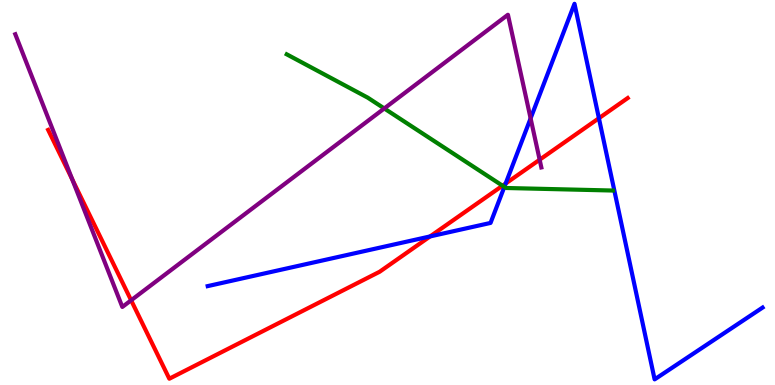[{'lines': ['blue', 'red'], 'intersections': [{'x': 5.55, 'y': 3.86}, {'x': 6.52, 'y': 5.23}, {'x': 7.73, 'y': 6.93}]}, {'lines': ['green', 'red'], 'intersections': [{'x': 6.48, 'y': 5.18}]}, {'lines': ['purple', 'red'], 'intersections': [{'x': 0.932, 'y': 5.34}, {'x': 1.69, 'y': 2.2}, {'x': 6.96, 'y': 5.85}]}, {'lines': ['blue', 'green'], 'intersections': [{'x': 6.51, 'y': 5.15}]}, {'lines': ['blue', 'purple'], 'intersections': [{'x': 6.85, 'y': 6.93}]}, {'lines': ['green', 'purple'], 'intersections': [{'x': 4.96, 'y': 7.18}]}]